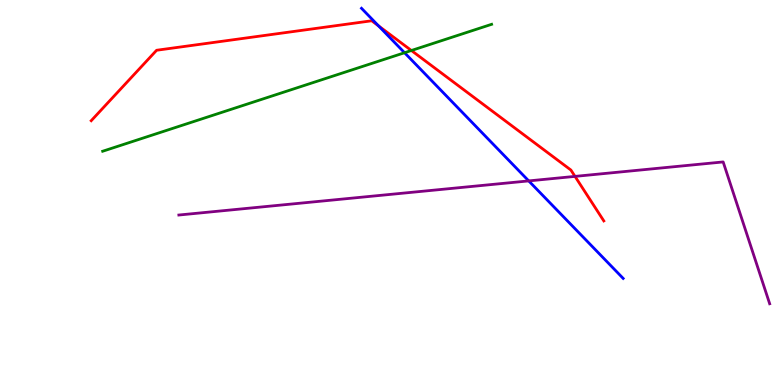[{'lines': ['blue', 'red'], 'intersections': [{'x': 4.88, 'y': 9.33}]}, {'lines': ['green', 'red'], 'intersections': [{'x': 5.31, 'y': 8.69}]}, {'lines': ['purple', 'red'], 'intersections': [{'x': 7.42, 'y': 5.42}]}, {'lines': ['blue', 'green'], 'intersections': [{'x': 5.22, 'y': 8.63}]}, {'lines': ['blue', 'purple'], 'intersections': [{'x': 6.82, 'y': 5.3}]}, {'lines': ['green', 'purple'], 'intersections': []}]